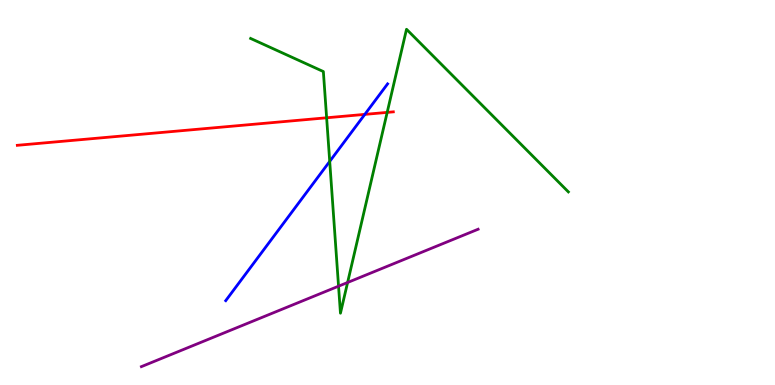[{'lines': ['blue', 'red'], 'intersections': [{'x': 4.71, 'y': 7.03}]}, {'lines': ['green', 'red'], 'intersections': [{'x': 4.21, 'y': 6.94}, {'x': 5.0, 'y': 7.08}]}, {'lines': ['purple', 'red'], 'intersections': []}, {'lines': ['blue', 'green'], 'intersections': [{'x': 4.25, 'y': 5.81}]}, {'lines': ['blue', 'purple'], 'intersections': []}, {'lines': ['green', 'purple'], 'intersections': [{'x': 4.37, 'y': 2.57}, {'x': 4.49, 'y': 2.66}]}]